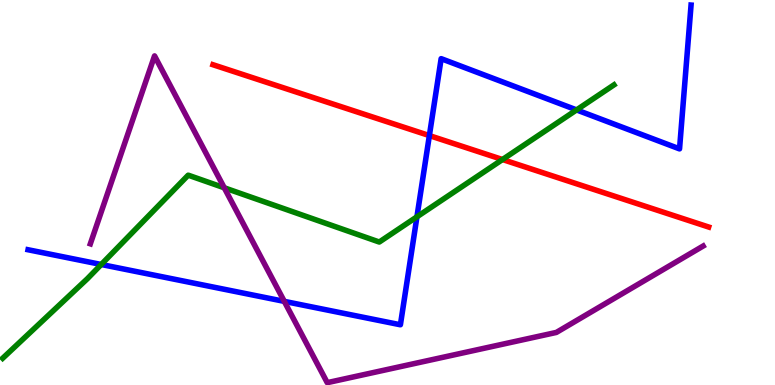[{'lines': ['blue', 'red'], 'intersections': [{'x': 5.54, 'y': 6.48}]}, {'lines': ['green', 'red'], 'intersections': [{'x': 6.48, 'y': 5.86}]}, {'lines': ['purple', 'red'], 'intersections': []}, {'lines': ['blue', 'green'], 'intersections': [{'x': 1.31, 'y': 3.13}, {'x': 5.38, 'y': 4.37}, {'x': 7.44, 'y': 7.15}]}, {'lines': ['blue', 'purple'], 'intersections': [{'x': 3.67, 'y': 2.17}]}, {'lines': ['green', 'purple'], 'intersections': [{'x': 2.89, 'y': 5.12}]}]